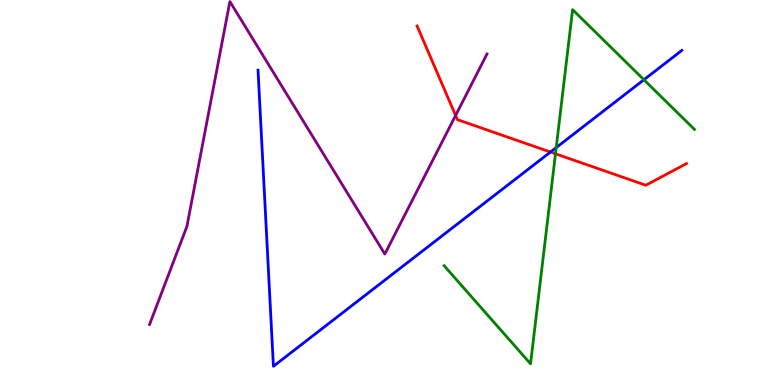[{'lines': ['blue', 'red'], 'intersections': [{'x': 7.1, 'y': 6.05}]}, {'lines': ['green', 'red'], 'intersections': [{'x': 7.17, 'y': 6.01}]}, {'lines': ['purple', 'red'], 'intersections': [{'x': 5.88, 'y': 7.0}]}, {'lines': ['blue', 'green'], 'intersections': [{'x': 7.18, 'y': 6.17}, {'x': 8.31, 'y': 7.93}]}, {'lines': ['blue', 'purple'], 'intersections': []}, {'lines': ['green', 'purple'], 'intersections': []}]